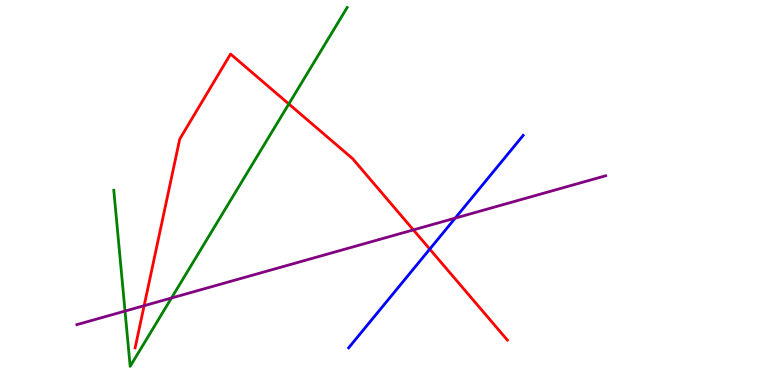[{'lines': ['blue', 'red'], 'intersections': [{'x': 5.55, 'y': 3.53}]}, {'lines': ['green', 'red'], 'intersections': [{'x': 3.73, 'y': 7.3}]}, {'lines': ['purple', 'red'], 'intersections': [{'x': 1.86, 'y': 2.06}, {'x': 5.33, 'y': 4.03}]}, {'lines': ['blue', 'green'], 'intersections': []}, {'lines': ['blue', 'purple'], 'intersections': [{'x': 5.87, 'y': 4.33}]}, {'lines': ['green', 'purple'], 'intersections': [{'x': 1.61, 'y': 1.92}, {'x': 2.21, 'y': 2.26}]}]